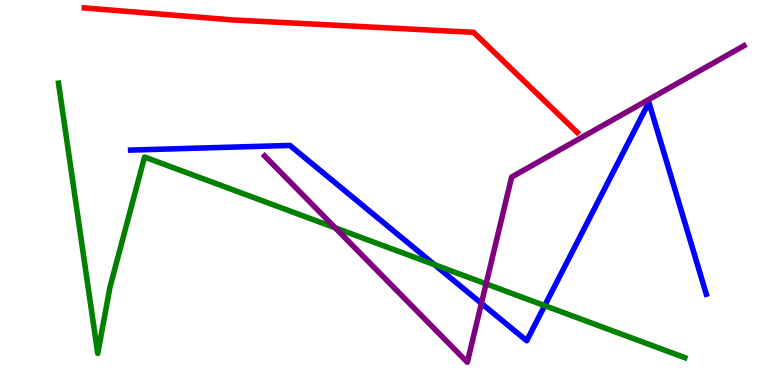[{'lines': ['blue', 'red'], 'intersections': []}, {'lines': ['green', 'red'], 'intersections': []}, {'lines': ['purple', 'red'], 'intersections': []}, {'lines': ['blue', 'green'], 'intersections': [{'x': 5.61, 'y': 3.12}, {'x': 7.03, 'y': 2.06}]}, {'lines': ['blue', 'purple'], 'intersections': [{'x': 6.21, 'y': 2.12}]}, {'lines': ['green', 'purple'], 'intersections': [{'x': 4.33, 'y': 4.08}, {'x': 6.27, 'y': 2.63}]}]